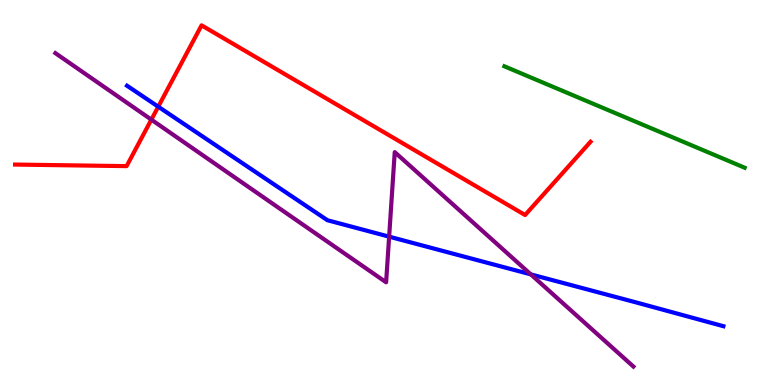[{'lines': ['blue', 'red'], 'intersections': [{'x': 2.04, 'y': 7.23}]}, {'lines': ['green', 'red'], 'intersections': []}, {'lines': ['purple', 'red'], 'intersections': [{'x': 1.95, 'y': 6.89}]}, {'lines': ['blue', 'green'], 'intersections': []}, {'lines': ['blue', 'purple'], 'intersections': [{'x': 5.02, 'y': 3.85}, {'x': 6.85, 'y': 2.87}]}, {'lines': ['green', 'purple'], 'intersections': []}]